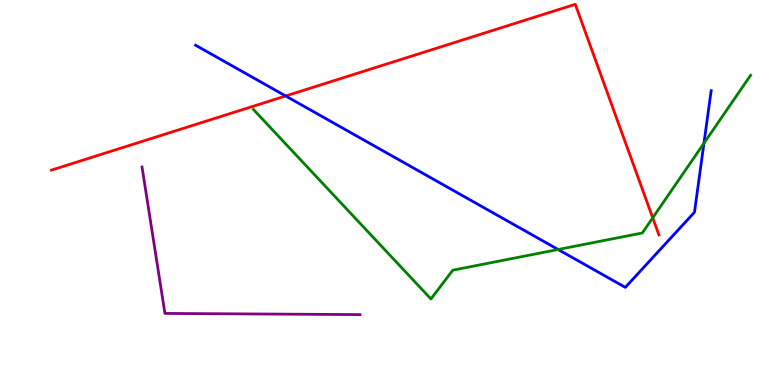[{'lines': ['blue', 'red'], 'intersections': [{'x': 3.69, 'y': 7.51}]}, {'lines': ['green', 'red'], 'intersections': [{'x': 8.42, 'y': 4.34}]}, {'lines': ['purple', 'red'], 'intersections': []}, {'lines': ['blue', 'green'], 'intersections': [{'x': 7.2, 'y': 3.52}, {'x': 9.08, 'y': 6.28}]}, {'lines': ['blue', 'purple'], 'intersections': []}, {'lines': ['green', 'purple'], 'intersections': []}]